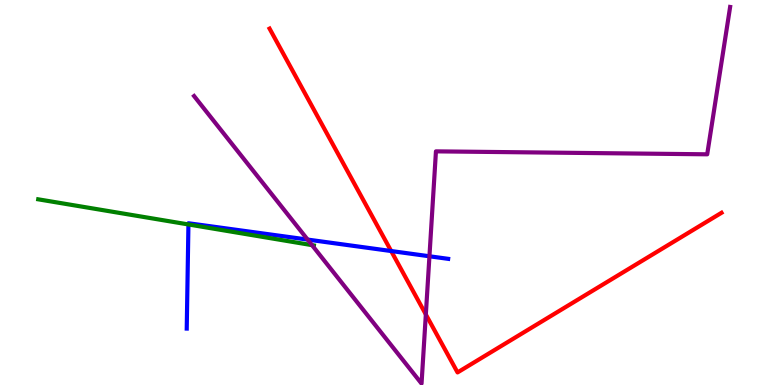[{'lines': ['blue', 'red'], 'intersections': [{'x': 5.05, 'y': 3.48}]}, {'lines': ['green', 'red'], 'intersections': []}, {'lines': ['purple', 'red'], 'intersections': [{'x': 5.49, 'y': 1.83}]}, {'lines': ['blue', 'green'], 'intersections': [{'x': 2.43, 'y': 4.17}]}, {'lines': ['blue', 'purple'], 'intersections': [{'x': 3.97, 'y': 3.78}, {'x': 5.54, 'y': 3.34}]}, {'lines': ['green', 'purple'], 'intersections': [{'x': 4.03, 'y': 3.63}]}]